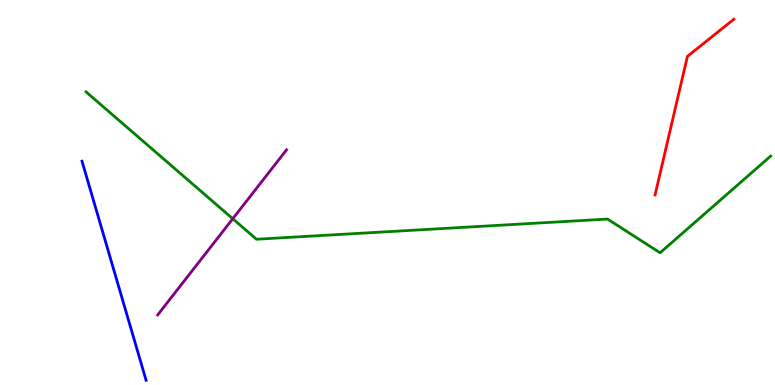[{'lines': ['blue', 'red'], 'intersections': []}, {'lines': ['green', 'red'], 'intersections': []}, {'lines': ['purple', 'red'], 'intersections': []}, {'lines': ['blue', 'green'], 'intersections': []}, {'lines': ['blue', 'purple'], 'intersections': []}, {'lines': ['green', 'purple'], 'intersections': [{'x': 3.0, 'y': 4.32}]}]